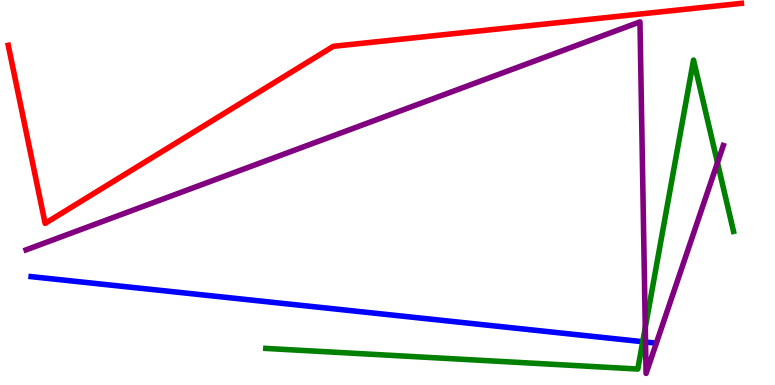[{'lines': ['blue', 'red'], 'intersections': []}, {'lines': ['green', 'red'], 'intersections': []}, {'lines': ['purple', 'red'], 'intersections': []}, {'lines': ['blue', 'green'], 'intersections': [{'x': 8.29, 'y': 1.12}]}, {'lines': ['blue', 'purple'], 'intersections': [{'x': 8.33, 'y': 1.12}]}, {'lines': ['green', 'purple'], 'intersections': [{'x': 8.33, 'y': 1.49}, {'x': 9.26, 'y': 5.77}]}]